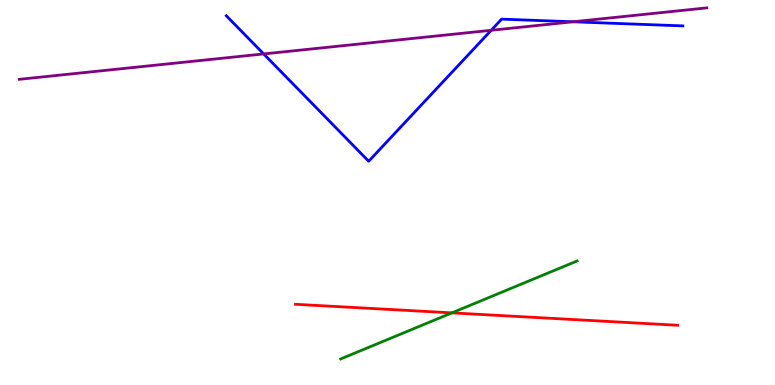[{'lines': ['blue', 'red'], 'intersections': []}, {'lines': ['green', 'red'], 'intersections': [{'x': 5.83, 'y': 1.87}]}, {'lines': ['purple', 'red'], 'intersections': []}, {'lines': ['blue', 'green'], 'intersections': []}, {'lines': ['blue', 'purple'], 'intersections': [{'x': 3.4, 'y': 8.6}, {'x': 6.34, 'y': 9.21}, {'x': 7.39, 'y': 9.43}]}, {'lines': ['green', 'purple'], 'intersections': []}]